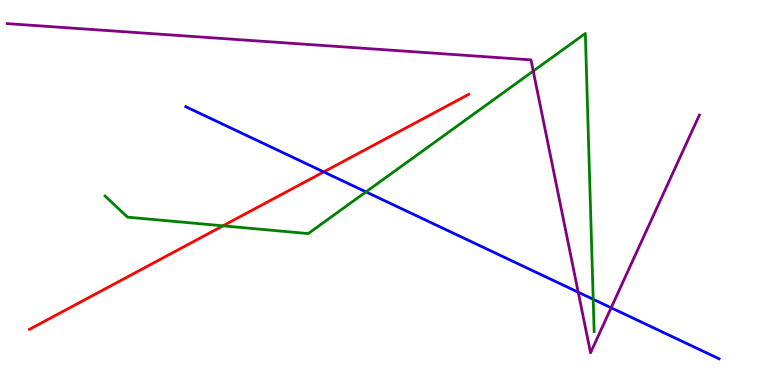[{'lines': ['blue', 'red'], 'intersections': [{'x': 4.18, 'y': 5.53}]}, {'lines': ['green', 'red'], 'intersections': [{'x': 2.88, 'y': 4.13}]}, {'lines': ['purple', 'red'], 'intersections': []}, {'lines': ['blue', 'green'], 'intersections': [{'x': 4.72, 'y': 5.02}, {'x': 7.65, 'y': 2.23}]}, {'lines': ['blue', 'purple'], 'intersections': [{'x': 7.46, 'y': 2.41}, {'x': 7.89, 'y': 2.01}]}, {'lines': ['green', 'purple'], 'intersections': [{'x': 6.88, 'y': 8.15}]}]